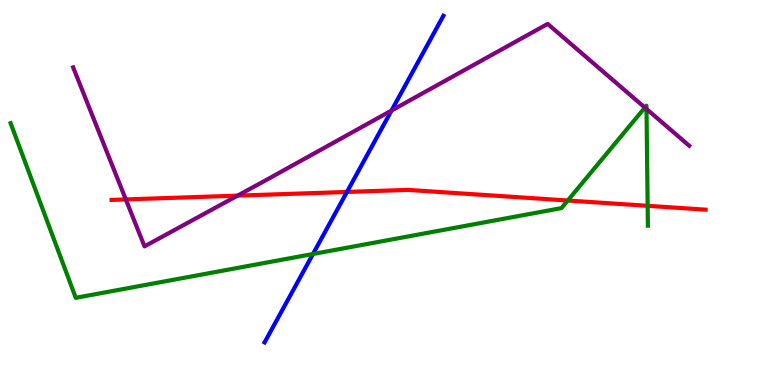[{'lines': ['blue', 'red'], 'intersections': [{'x': 4.48, 'y': 5.01}]}, {'lines': ['green', 'red'], 'intersections': [{'x': 7.33, 'y': 4.79}, {'x': 8.36, 'y': 4.65}]}, {'lines': ['purple', 'red'], 'intersections': [{'x': 1.62, 'y': 4.82}, {'x': 3.07, 'y': 4.92}]}, {'lines': ['blue', 'green'], 'intersections': [{'x': 4.04, 'y': 3.4}]}, {'lines': ['blue', 'purple'], 'intersections': [{'x': 5.05, 'y': 7.13}]}, {'lines': ['green', 'purple'], 'intersections': [{'x': 8.32, 'y': 7.21}, {'x': 8.34, 'y': 7.17}]}]